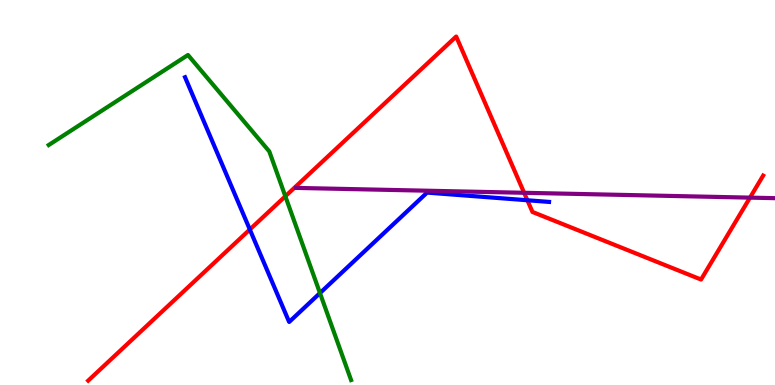[{'lines': ['blue', 'red'], 'intersections': [{'x': 3.22, 'y': 4.04}, {'x': 6.8, 'y': 4.8}]}, {'lines': ['green', 'red'], 'intersections': [{'x': 3.68, 'y': 4.9}]}, {'lines': ['purple', 'red'], 'intersections': [{'x': 6.76, 'y': 4.99}, {'x': 9.68, 'y': 4.87}]}, {'lines': ['blue', 'green'], 'intersections': [{'x': 4.13, 'y': 2.39}]}, {'lines': ['blue', 'purple'], 'intersections': []}, {'lines': ['green', 'purple'], 'intersections': []}]